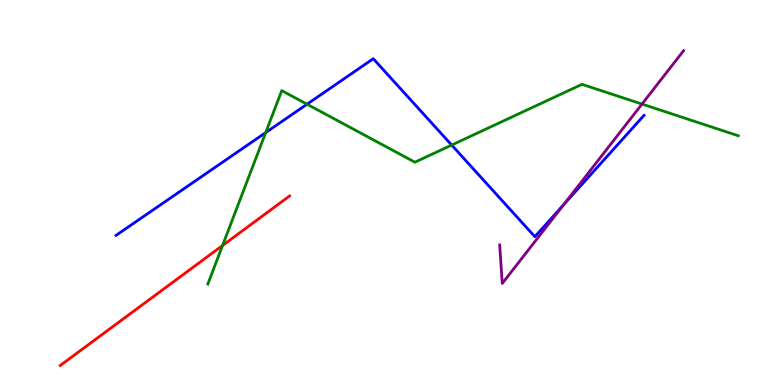[{'lines': ['blue', 'red'], 'intersections': []}, {'lines': ['green', 'red'], 'intersections': [{'x': 2.87, 'y': 3.62}]}, {'lines': ['purple', 'red'], 'intersections': []}, {'lines': ['blue', 'green'], 'intersections': [{'x': 3.43, 'y': 6.56}, {'x': 3.96, 'y': 7.29}, {'x': 5.83, 'y': 6.23}]}, {'lines': ['blue', 'purple'], 'intersections': [{'x': 7.27, 'y': 4.68}]}, {'lines': ['green', 'purple'], 'intersections': [{'x': 8.28, 'y': 7.3}]}]